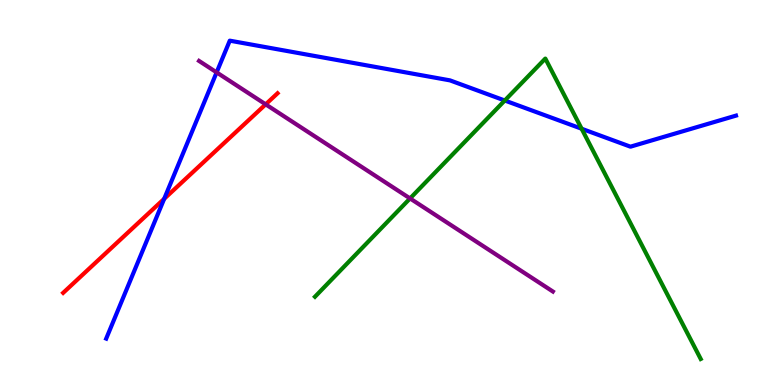[{'lines': ['blue', 'red'], 'intersections': [{'x': 2.12, 'y': 4.84}]}, {'lines': ['green', 'red'], 'intersections': []}, {'lines': ['purple', 'red'], 'intersections': [{'x': 3.43, 'y': 7.29}]}, {'lines': ['blue', 'green'], 'intersections': [{'x': 6.51, 'y': 7.39}, {'x': 7.5, 'y': 6.66}]}, {'lines': ['blue', 'purple'], 'intersections': [{'x': 2.8, 'y': 8.12}]}, {'lines': ['green', 'purple'], 'intersections': [{'x': 5.29, 'y': 4.85}]}]